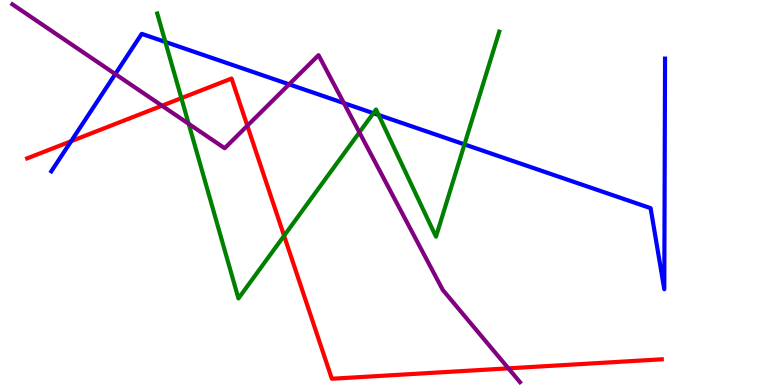[{'lines': ['blue', 'red'], 'intersections': [{'x': 0.918, 'y': 6.33}]}, {'lines': ['green', 'red'], 'intersections': [{'x': 2.34, 'y': 7.45}, {'x': 3.67, 'y': 3.88}]}, {'lines': ['purple', 'red'], 'intersections': [{'x': 2.09, 'y': 7.25}, {'x': 3.19, 'y': 6.73}, {'x': 6.56, 'y': 0.433}]}, {'lines': ['blue', 'green'], 'intersections': [{'x': 2.13, 'y': 8.91}, {'x': 4.82, 'y': 7.06}, {'x': 4.89, 'y': 7.01}, {'x': 5.99, 'y': 6.25}]}, {'lines': ['blue', 'purple'], 'intersections': [{'x': 1.49, 'y': 8.08}, {'x': 3.73, 'y': 7.81}, {'x': 4.44, 'y': 7.32}]}, {'lines': ['green', 'purple'], 'intersections': [{'x': 2.43, 'y': 6.78}, {'x': 4.64, 'y': 6.56}]}]